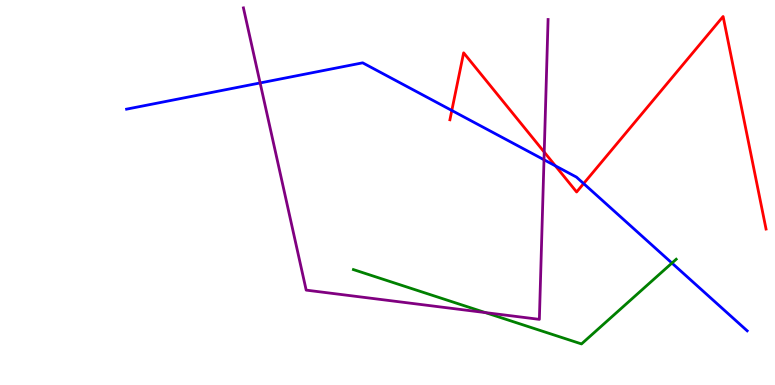[{'lines': ['blue', 'red'], 'intersections': [{'x': 5.83, 'y': 7.13}, {'x': 7.17, 'y': 5.69}, {'x': 7.53, 'y': 5.23}]}, {'lines': ['green', 'red'], 'intersections': []}, {'lines': ['purple', 'red'], 'intersections': [{'x': 7.02, 'y': 6.05}]}, {'lines': ['blue', 'green'], 'intersections': [{'x': 8.67, 'y': 3.17}]}, {'lines': ['blue', 'purple'], 'intersections': [{'x': 3.36, 'y': 7.85}, {'x': 7.02, 'y': 5.85}]}, {'lines': ['green', 'purple'], 'intersections': [{'x': 6.26, 'y': 1.88}]}]